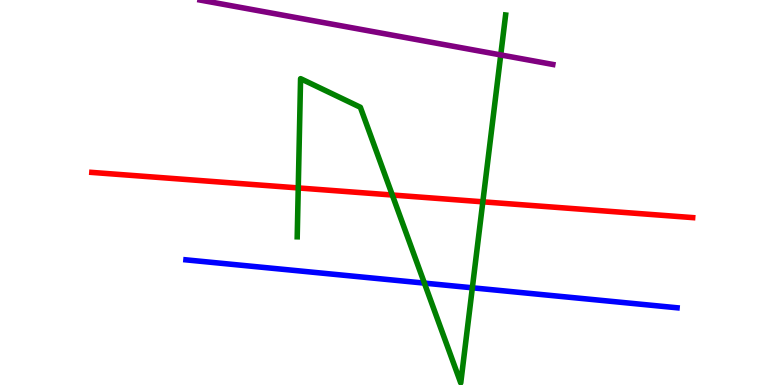[{'lines': ['blue', 'red'], 'intersections': []}, {'lines': ['green', 'red'], 'intersections': [{'x': 3.85, 'y': 5.12}, {'x': 5.06, 'y': 4.93}, {'x': 6.23, 'y': 4.76}]}, {'lines': ['purple', 'red'], 'intersections': []}, {'lines': ['blue', 'green'], 'intersections': [{'x': 5.48, 'y': 2.65}, {'x': 6.09, 'y': 2.52}]}, {'lines': ['blue', 'purple'], 'intersections': []}, {'lines': ['green', 'purple'], 'intersections': [{'x': 6.46, 'y': 8.57}]}]